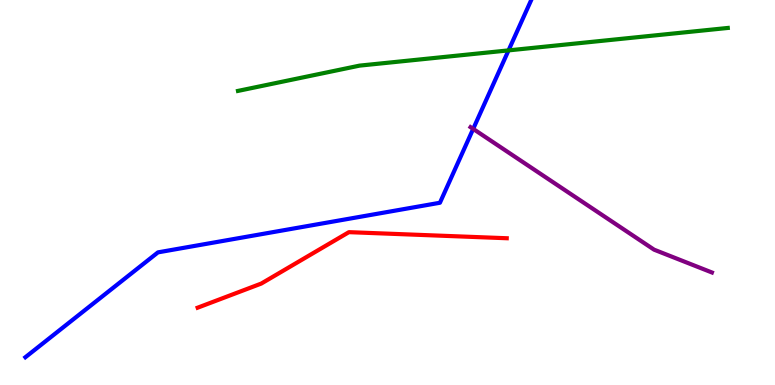[{'lines': ['blue', 'red'], 'intersections': []}, {'lines': ['green', 'red'], 'intersections': []}, {'lines': ['purple', 'red'], 'intersections': []}, {'lines': ['blue', 'green'], 'intersections': [{'x': 6.56, 'y': 8.69}]}, {'lines': ['blue', 'purple'], 'intersections': [{'x': 6.11, 'y': 6.65}]}, {'lines': ['green', 'purple'], 'intersections': []}]